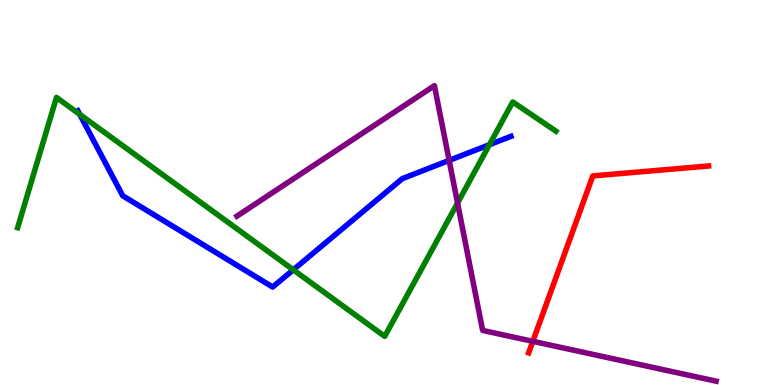[{'lines': ['blue', 'red'], 'intersections': []}, {'lines': ['green', 'red'], 'intersections': []}, {'lines': ['purple', 'red'], 'intersections': [{'x': 6.88, 'y': 1.13}]}, {'lines': ['blue', 'green'], 'intersections': [{'x': 1.03, 'y': 7.03}, {'x': 3.78, 'y': 2.99}, {'x': 6.31, 'y': 6.24}]}, {'lines': ['blue', 'purple'], 'intersections': [{'x': 5.8, 'y': 5.83}]}, {'lines': ['green', 'purple'], 'intersections': [{'x': 5.9, 'y': 4.73}]}]